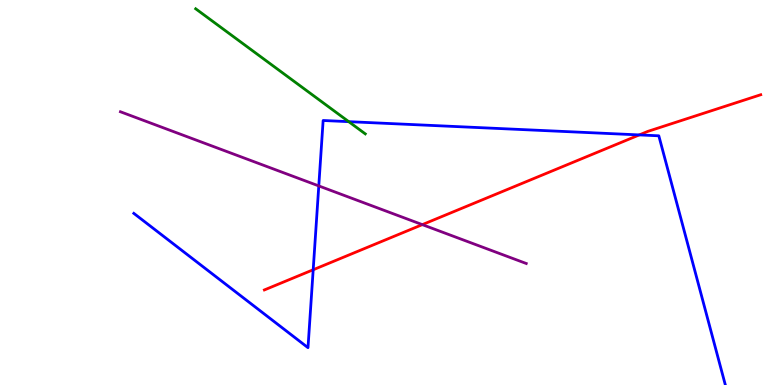[{'lines': ['blue', 'red'], 'intersections': [{'x': 4.04, 'y': 2.99}, {'x': 8.25, 'y': 6.5}]}, {'lines': ['green', 'red'], 'intersections': []}, {'lines': ['purple', 'red'], 'intersections': [{'x': 5.45, 'y': 4.17}]}, {'lines': ['blue', 'green'], 'intersections': [{'x': 4.5, 'y': 6.84}]}, {'lines': ['blue', 'purple'], 'intersections': [{'x': 4.11, 'y': 5.17}]}, {'lines': ['green', 'purple'], 'intersections': []}]